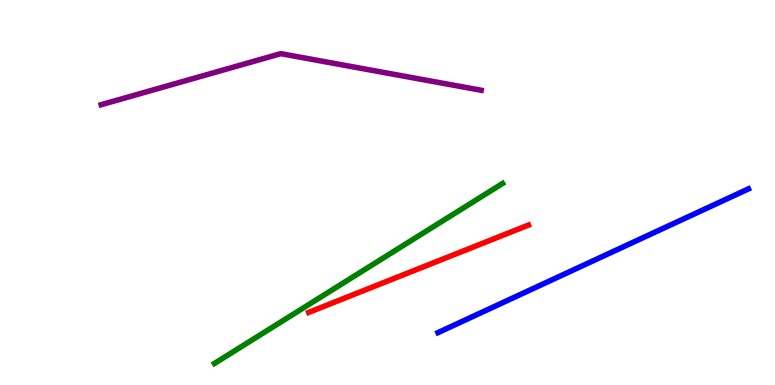[{'lines': ['blue', 'red'], 'intersections': []}, {'lines': ['green', 'red'], 'intersections': []}, {'lines': ['purple', 'red'], 'intersections': []}, {'lines': ['blue', 'green'], 'intersections': []}, {'lines': ['blue', 'purple'], 'intersections': []}, {'lines': ['green', 'purple'], 'intersections': []}]